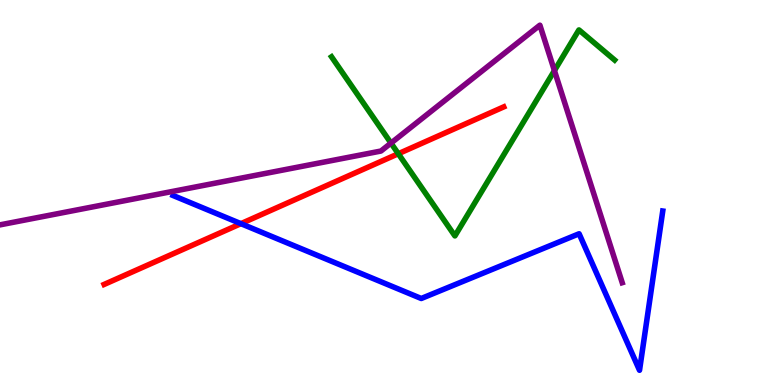[{'lines': ['blue', 'red'], 'intersections': [{'x': 3.11, 'y': 4.19}]}, {'lines': ['green', 'red'], 'intersections': [{'x': 5.14, 'y': 6.01}]}, {'lines': ['purple', 'red'], 'intersections': []}, {'lines': ['blue', 'green'], 'intersections': []}, {'lines': ['blue', 'purple'], 'intersections': []}, {'lines': ['green', 'purple'], 'intersections': [{'x': 5.04, 'y': 6.28}, {'x': 7.15, 'y': 8.17}]}]